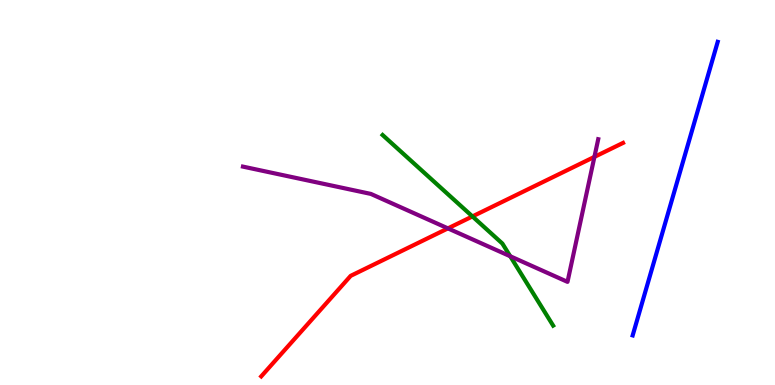[{'lines': ['blue', 'red'], 'intersections': []}, {'lines': ['green', 'red'], 'intersections': [{'x': 6.1, 'y': 4.38}]}, {'lines': ['purple', 'red'], 'intersections': [{'x': 5.78, 'y': 4.07}, {'x': 7.67, 'y': 5.93}]}, {'lines': ['blue', 'green'], 'intersections': []}, {'lines': ['blue', 'purple'], 'intersections': []}, {'lines': ['green', 'purple'], 'intersections': [{'x': 6.58, 'y': 3.34}]}]